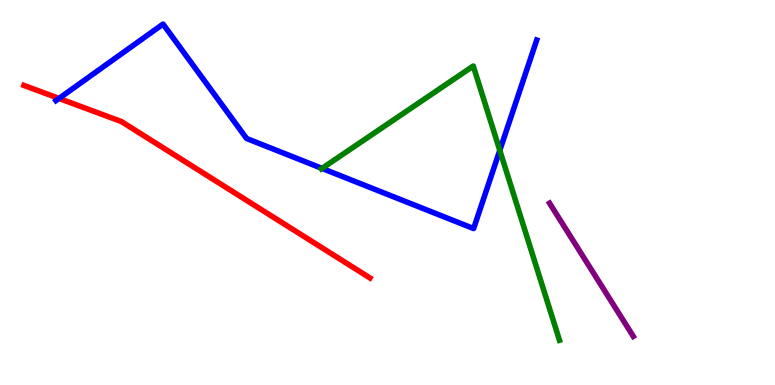[{'lines': ['blue', 'red'], 'intersections': [{'x': 0.761, 'y': 7.44}]}, {'lines': ['green', 'red'], 'intersections': []}, {'lines': ['purple', 'red'], 'intersections': []}, {'lines': ['blue', 'green'], 'intersections': [{'x': 4.15, 'y': 5.63}, {'x': 6.45, 'y': 6.09}]}, {'lines': ['blue', 'purple'], 'intersections': []}, {'lines': ['green', 'purple'], 'intersections': []}]